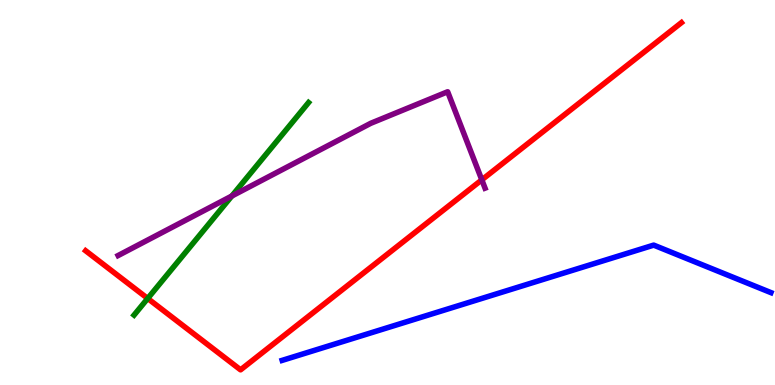[{'lines': ['blue', 'red'], 'intersections': []}, {'lines': ['green', 'red'], 'intersections': [{'x': 1.91, 'y': 2.25}]}, {'lines': ['purple', 'red'], 'intersections': [{'x': 6.22, 'y': 5.33}]}, {'lines': ['blue', 'green'], 'intersections': []}, {'lines': ['blue', 'purple'], 'intersections': []}, {'lines': ['green', 'purple'], 'intersections': [{'x': 2.99, 'y': 4.91}]}]